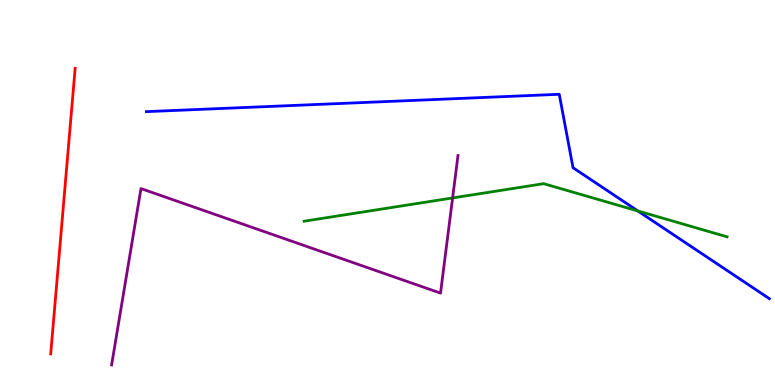[{'lines': ['blue', 'red'], 'intersections': []}, {'lines': ['green', 'red'], 'intersections': []}, {'lines': ['purple', 'red'], 'intersections': []}, {'lines': ['blue', 'green'], 'intersections': [{'x': 8.23, 'y': 4.52}]}, {'lines': ['blue', 'purple'], 'intersections': []}, {'lines': ['green', 'purple'], 'intersections': [{'x': 5.84, 'y': 4.86}]}]